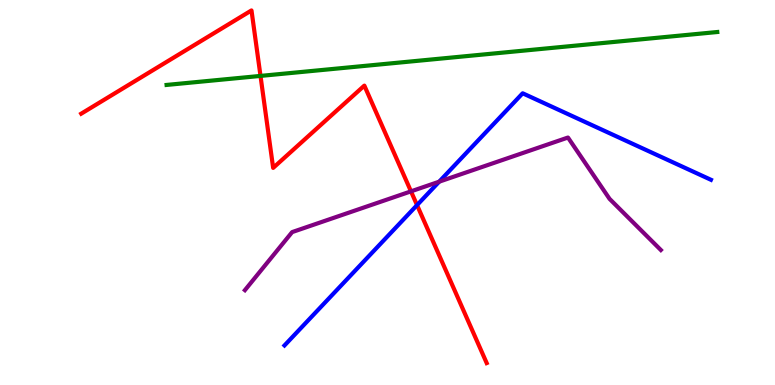[{'lines': ['blue', 'red'], 'intersections': [{'x': 5.38, 'y': 4.67}]}, {'lines': ['green', 'red'], 'intersections': [{'x': 3.36, 'y': 8.03}]}, {'lines': ['purple', 'red'], 'intersections': [{'x': 5.3, 'y': 5.03}]}, {'lines': ['blue', 'green'], 'intersections': []}, {'lines': ['blue', 'purple'], 'intersections': [{'x': 5.67, 'y': 5.28}]}, {'lines': ['green', 'purple'], 'intersections': []}]